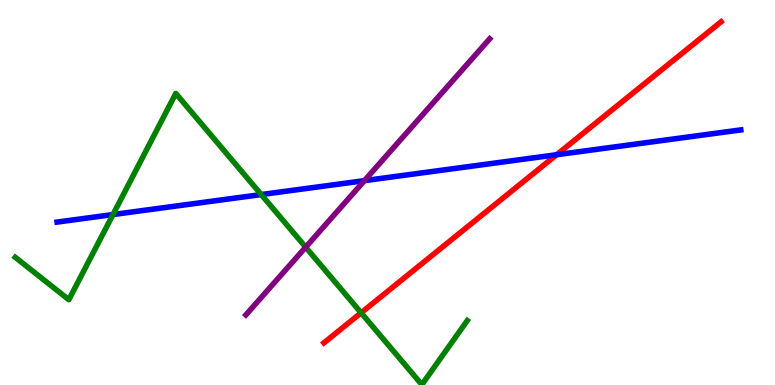[{'lines': ['blue', 'red'], 'intersections': [{'x': 7.18, 'y': 5.98}]}, {'lines': ['green', 'red'], 'intersections': [{'x': 4.66, 'y': 1.88}]}, {'lines': ['purple', 'red'], 'intersections': []}, {'lines': ['blue', 'green'], 'intersections': [{'x': 1.46, 'y': 4.43}, {'x': 3.37, 'y': 4.95}]}, {'lines': ['blue', 'purple'], 'intersections': [{'x': 4.7, 'y': 5.31}]}, {'lines': ['green', 'purple'], 'intersections': [{'x': 3.94, 'y': 3.58}]}]